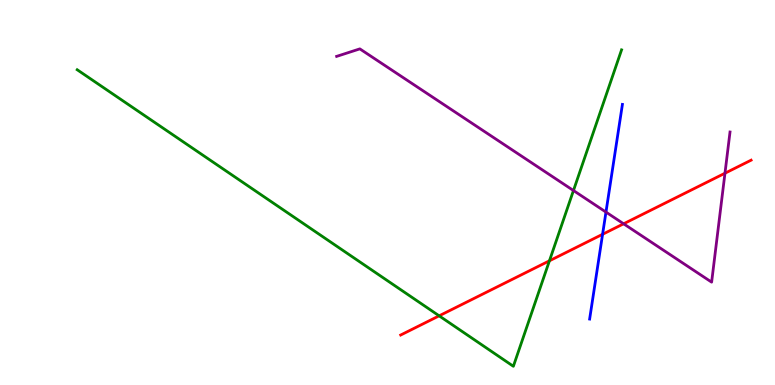[{'lines': ['blue', 'red'], 'intersections': [{'x': 7.78, 'y': 3.91}]}, {'lines': ['green', 'red'], 'intersections': [{'x': 5.67, 'y': 1.8}, {'x': 7.09, 'y': 3.23}]}, {'lines': ['purple', 'red'], 'intersections': [{'x': 8.05, 'y': 4.19}, {'x': 9.35, 'y': 5.5}]}, {'lines': ['blue', 'green'], 'intersections': []}, {'lines': ['blue', 'purple'], 'intersections': [{'x': 7.82, 'y': 4.49}]}, {'lines': ['green', 'purple'], 'intersections': [{'x': 7.4, 'y': 5.05}]}]